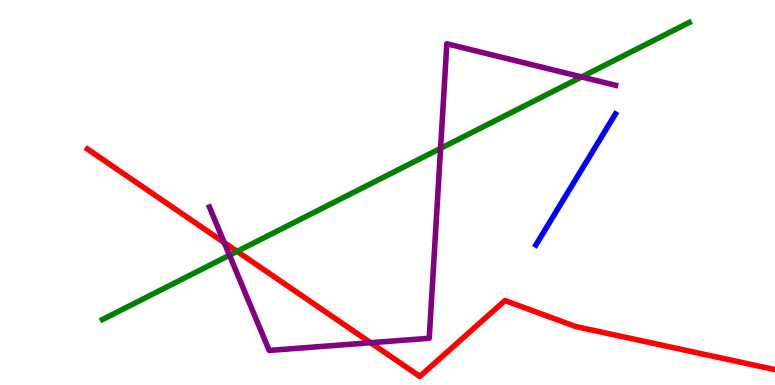[{'lines': ['blue', 'red'], 'intersections': []}, {'lines': ['green', 'red'], 'intersections': [{'x': 3.06, 'y': 3.47}]}, {'lines': ['purple', 'red'], 'intersections': [{'x': 2.89, 'y': 3.7}, {'x': 4.78, 'y': 1.1}]}, {'lines': ['blue', 'green'], 'intersections': []}, {'lines': ['blue', 'purple'], 'intersections': []}, {'lines': ['green', 'purple'], 'intersections': [{'x': 2.96, 'y': 3.37}, {'x': 5.68, 'y': 6.15}, {'x': 7.5, 'y': 8.0}]}]